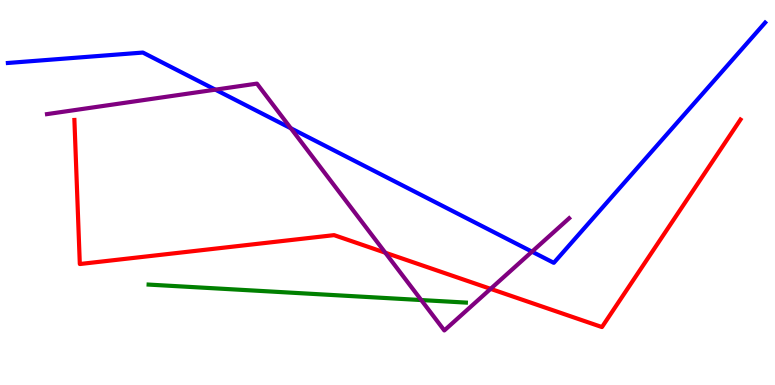[{'lines': ['blue', 'red'], 'intersections': []}, {'lines': ['green', 'red'], 'intersections': []}, {'lines': ['purple', 'red'], 'intersections': [{'x': 4.97, 'y': 3.44}, {'x': 6.33, 'y': 2.5}]}, {'lines': ['blue', 'green'], 'intersections': []}, {'lines': ['blue', 'purple'], 'intersections': [{'x': 2.78, 'y': 7.67}, {'x': 3.75, 'y': 6.67}, {'x': 6.86, 'y': 3.46}]}, {'lines': ['green', 'purple'], 'intersections': [{'x': 5.44, 'y': 2.21}]}]